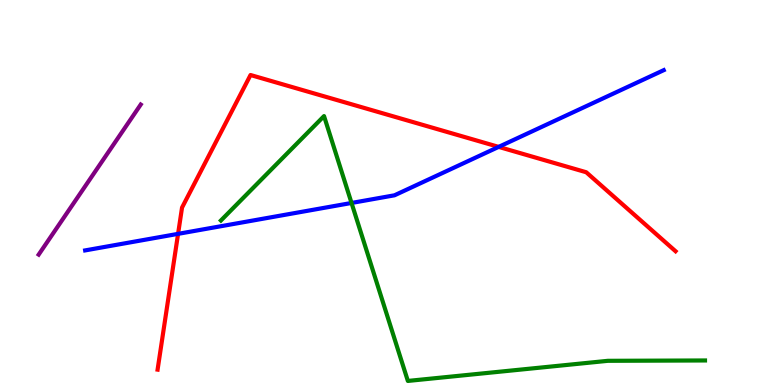[{'lines': ['blue', 'red'], 'intersections': [{'x': 2.3, 'y': 3.93}, {'x': 6.43, 'y': 6.18}]}, {'lines': ['green', 'red'], 'intersections': []}, {'lines': ['purple', 'red'], 'intersections': []}, {'lines': ['blue', 'green'], 'intersections': [{'x': 4.54, 'y': 4.73}]}, {'lines': ['blue', 'purple'], 'intersections': []}, {'lines': ['green', 'purple'], 'intersections': []}]